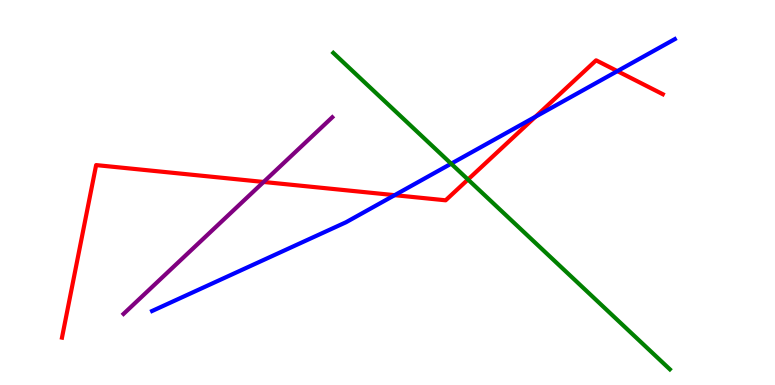[{'lines': ['blue', 'red'], 'intersections': [{'x': 5.09, 'y': 4.93}, {'x': 6.91, 'y': 6.97}, {'x': 7.97, 'y': 8.15}]}, {'lines': ['green', 'red'], 'intersections': [{'x': 6.04, 'y': 5.34}]}, {'lines': ['purple', 'red'], 'intersections': [{'x': 3.4, 'y': 5.27}]}, {'lines': ['blue', 'green'], 'intersections': [{'x': 5.82, 'y': 5.75}]}, {'lines': ['blue', 'purple'], 'intersections': []}, {'lines': ['green', 'purple'], 'intersections': []}]